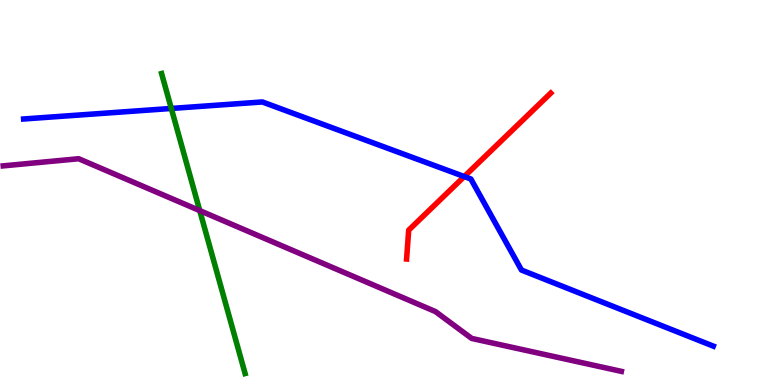[{'lines': ['blue', 'red'], 'intersections': [{'x': 5.99, 'y': 5.41}]}, {'lines': ['green', 'red'], 'intersections': []}, {'lines': ['purple', 'red'], 'intersections': []}, {'lines': ['blue', 'green'], 'intersections': [{'x': 2.21, 'y': 7.18}]}, {'lines': ['blue', 'purple'], 'intersections': []}, {'lines': ['green', 'purple'], 'intersections': [{'x': 2.58, 'y': 4.53}]}]